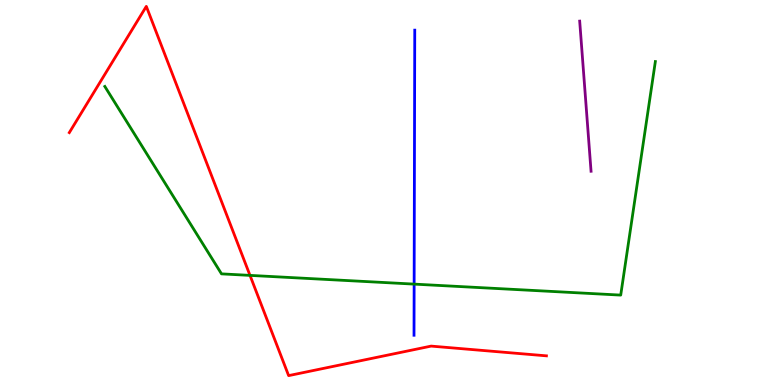[{'lines': ['blue', 'red'], 'intersections': []}, {'lines': ['green', 'red'], 'intersections': [{'x': 3.23, 'y': 2.85}]}, {'lines': ['purple', 'red'], 'intersections': []}, {'lines': ['blue', 'green'], 'intersections': [{'x': 5.34, 'y': 2.62}]}, {'lines': ['blue', 'purple'], 'intersections': []}, {'lines': ['green', 'purple'], 'intersections': []}]